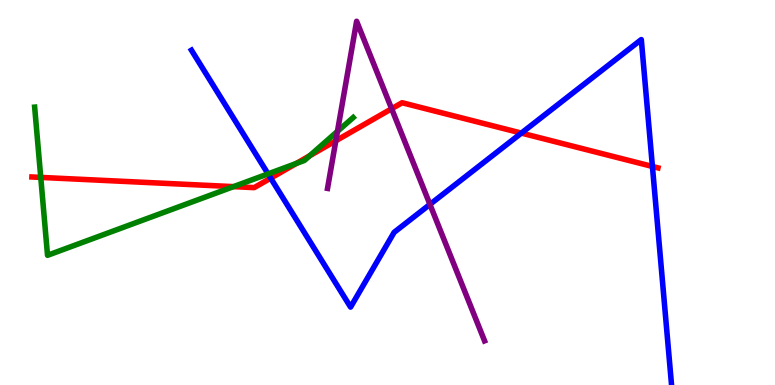[{'lines': ['blue', 'red'], 'intersections': [{'x': 3.49, 'y': 5.37}, {'x': 6.73, 'y': 6.54}, {'x': 8.42, 'y': 5.68}]}, {'lines': ['green', 'red'], 'intersections': [{'x': 0.526, 'y': 5.39}, {'x': 3.01, 'y': 5.15}, {'x': 3.82, 'y': 5.75}, {'x': 4.0, 'y': 5.95}]}, {'lines': ['purple', 'red'], 'intersections': [{'x': 4.33, 'y': 6.34}, {'x': 5.05, 'y': 7.18}]}, {'lines': ['blue', 'green'], 'intersections': [{'x': 3.46, 'y': 5.48}]}, {'lines': ['blue', 'purple'], 'intersections': [{'x': 5.55, 'y': 4.69}]}, {'lines': ['green', 'purple'], 'intersections': [{'x': 4.35, 'y': 6.59}]}]